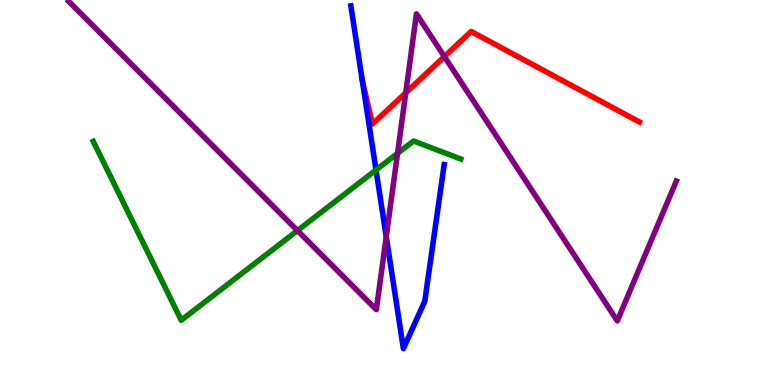[{'lines': ['blue', 'red'], 'intersections': [{'x': 4.67, 'y': 7.91}]}, {'lines': ['green', 'red'], 'intersections': []}, {'lines': ['purple', 'red'], 'intersections': [{'x': 5.24, 'y': 7.59}, {'x': 5.73, 'y': 8.53}]}, {'lines': ['blue', 'green'], 'intersections': [{'x': 4.85, 'y': 5.58}]}, {'lines': ['blue', 'purple'], 'intersections': [{'x': 4.98, 'y': 3.85}]}, {'lines': ['green', 'purple'], 'intersections': [{'x': 3.84, 'y': 4.01}, {'x': 5.13, 'y': 6.02}]}]